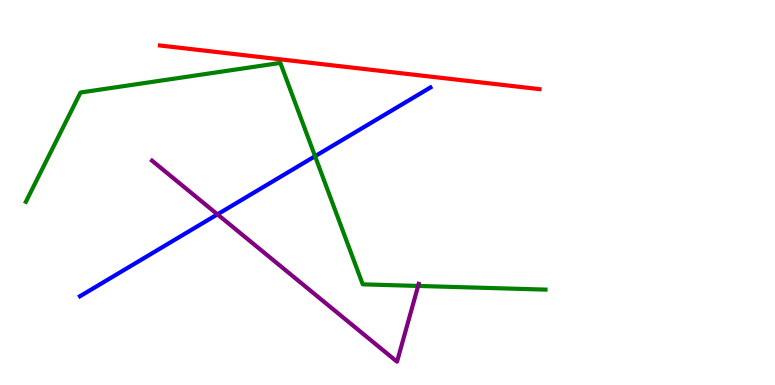[{'lines': ['blue', 'red'], 'intersections': []}, {'lines': ['green', 'red'], 'intersections': []}, {'lines': ['purple', 'red'], 'intersections': []}, {'lines': ['blue', 'green'], 'intersections': [{'x': 4.07, 'y': 5.94}]}, {'lines': ['blue', 'purple'], 'intersections': [{'x': 2.81, 'y': 4.43}]}, {'lines': ['green', 'purple'], 'intersections': [{'x': 5.4, 'y': 2.57}]}]